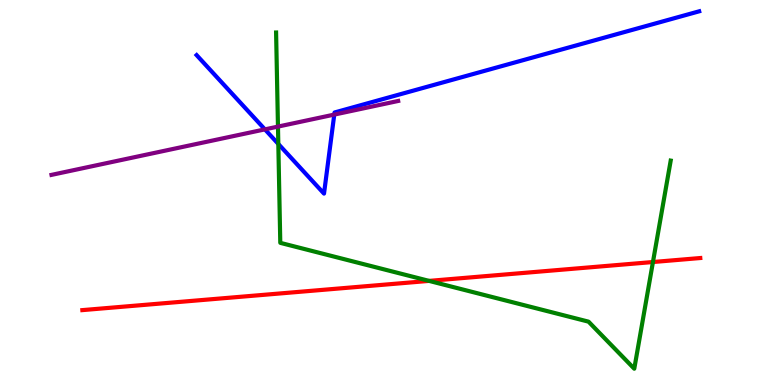[{'lines': ['blue', 'red'], 'intersections': []}, {'lines': ['green', 'red'], 'intersections': [{'x': 5.54, 'y': 2.7}, {'x': 8.43, 'y': 3.19}]}, {'lines': ['purple', 'red'], 'intersections': []}, {'lines': ['blue', 'green'], 'intersections': [{'x': 3.59, 'y': 6.26}]}, {'lines': ['blue', 'purple'], 'intersections': [{'x': 3.42, 'y': 6.64}, {'x': 4.31, 'y': 7.02}]}, {'lines': ['green', 'purple'], 'intersections': [{'x': 3.59, 'y': 6.71}]}]